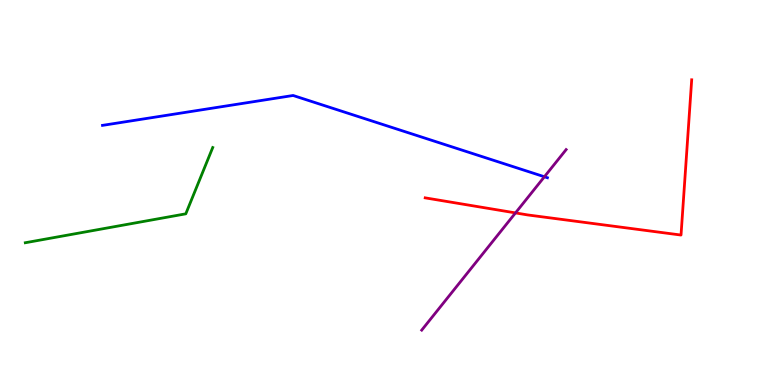[{'lines': ['blue', 'red'], 'intersections': []}, {'lines': ['green', 'red'], 'intersections': []}, {'lines': ['purple', 'red'], 'intersections': [{'x': 6.65, 'y': 4.47}]}, {'lines': ['blue', 'green'], 'intersections': []}, {'lines': ['blue', 'purple'], 'intersections': [{'x': 7.02, 'y': 5.41}]}, {'lines': ['green', 'purple'], 'intersections': []}]